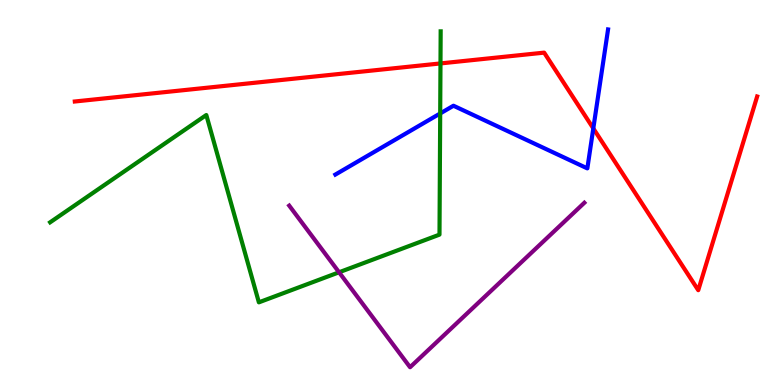[{'lines': ['blue', 'red'], 'intersections': [{'x': 7.66, 'y': 6.66}]}, {'lines': ['green', 'red'], 'intersections': [{'x': 5.68, 'y': 8.35}]}, {'lines': ['purple', 'red'], 'intersections': []}, {'lines': ['blue', 'green'], 'intersections': [{'x': 5.68, 'y': 7.05}]}, {'lines': ['blue', 'purple'], 'intersections': []}, {'lines': ['green', 'purple'], 'intersections': [{'x': 4.38, 'y': 2.93}]}]